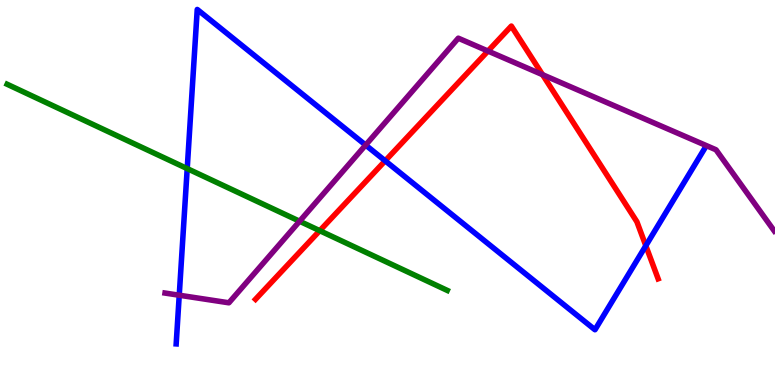[{'lines': ['blue', 'red'], 'intersections': [{'x': 4.97, 'y': 5.82}, {'x': 8.33, 'y': 3.62}]}, {'lines': ['green', 'red'], 'intersections': [{'x': 4.13, 'y': 4.01}]}, {'lines': ['purple', 'red'], 'intersections': [{'x': 6.3, 'y': 8.67}, {'x': 7.0, 'y': 8.06}]}, {'lines': ['blue', 'green'], 'intersections': [{'x': 2.42, 'y': 5.62}]}, {'lines': ['blue', 'purple'], 'intersections': [{'x': 2.31, 'y': 2.33}, {'x': 4.72, 'y': 6.23}]}, {'lines': ['green', 'purple'], 'intersections': [{'x': 3.87, 'y': 4.25}]}]